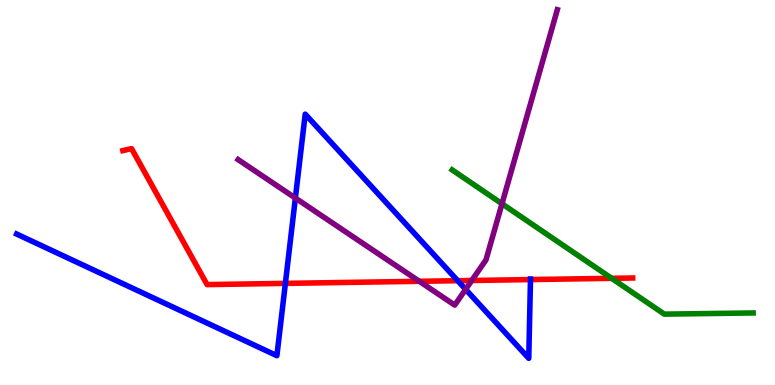[{'lines': ['blue', 'red'], 'intersections': [{'x': 3.68, 'y': 2.64}, {'x': 5.91, 'y': 2.71}, {'x': 6.84, 'y': 2.74}]}, {'lines': ['green', 'red'], 'intersections': [{'x': 7.89, 'y': 2.77}]}, {'lines': ['purple', 'red'], 'intersections': [{'x': 5.41, 'y': 2.69}, {'x': 6.09, 'y': 2.71}]}, {'lines': ['blue', 'green'], 'intersections': []}, {'lines': ['blue', 'purple'], 'intersections': [{'x': 3.81, 'y': 4.86}, {'x': 6.01, 'y': 2.48}]}, {'lines': ['green', 'purple'], 'intersections': [{'x': 6.48, 'y': 4.71}]}]